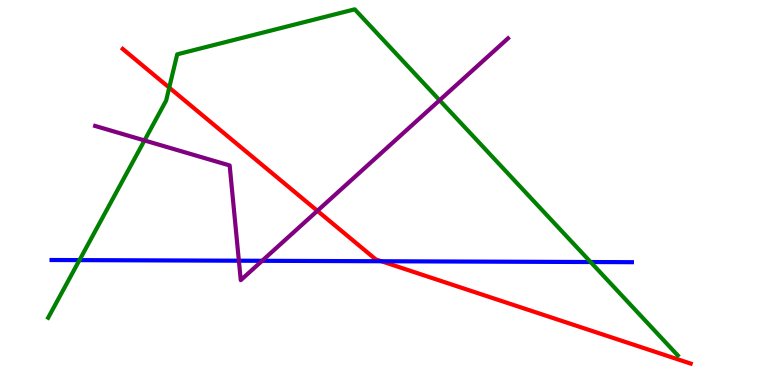[{'lines': ['blue', 'red'], 'intersections': [{'x': 4.92, 'y': 3.21}]}, {'lines': ['green', 'red'], 'intersections': [{'x': 2.18, 'y': 7.72}]}, {'lines': ['purple', 'red'], 'intersections': [{'x': 4.1, 'y': 4.52}]}, {'lines': ['blue', 'green'], 'intersections': [{'x': 1.03, 'y': 3.24}, {'x': 7.62, 'y': 3.19}]}, {'lines': ['blue', 'purple'], 'intersections': [{'x': 3.08, 'y': 3.23}, {'x': 3.38, 'y': 3.23}]}, {'lines': ['green', 'purple'], 'intersections': [{'x': 1.86, 'y': 6.35}, {'x': 5.67, 'y': 7.4}]}]